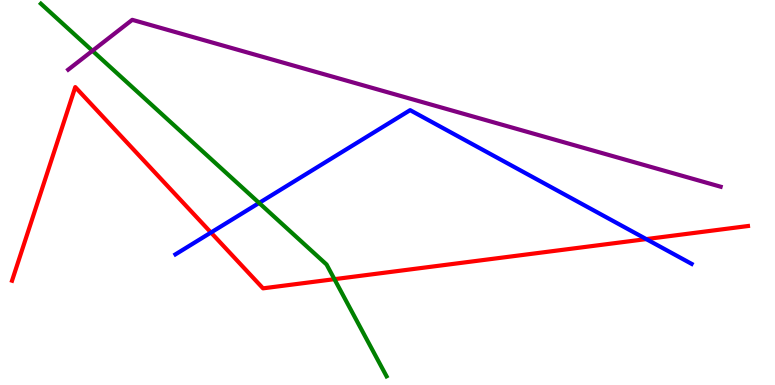[{'lines': ['blue', 'red'], 'intersections': [{'x': 2.72, 'y': 3.96}, {'x': 8.34, 'y': 3.79}]}, {'lines': ['green', 'red'], 'intersections': [{'x': 4.32, 'y': 2.75}]}, {'lines': ['purple', 'red'], 'intersections': []}, {'lines': ['blue', 'green'], 'intersections': [{'x': 3.34, 'y': 4.73}]}, {'lines': ['blue', 'purple'], 'intersections': []}, {'lines': ['green', 'purple'], 'intersections': [{'x': 1.19, 'y': 8.68}]}]